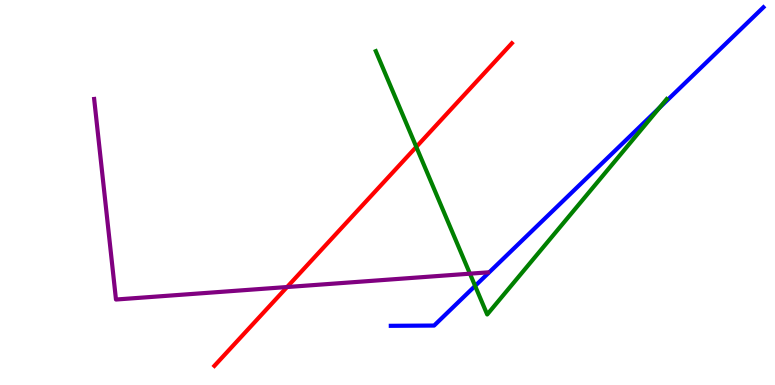[{'lines': ['blue', 'red'], 'intersections': []}, {'lines': ['green', 'red'], 'intersections': [{'x': 5.37, 'y': 6.18}]}, {'lines': ['purple', 'red'], 'intersections': [{'x': 3.7, 'y': 2.54}]}, {'lines': ['blue', 'green'], 'intersections': [{'x': 6.13, 'y': 2.57}, {'x': 8.51, 'y': 7.2}]}, {'lines': ['blue', 'purple'], 'intersections': []}, {'lines': ['green', 'purple'], 'intersections': [{'x': 6.06, 'y': 2.89}]}]